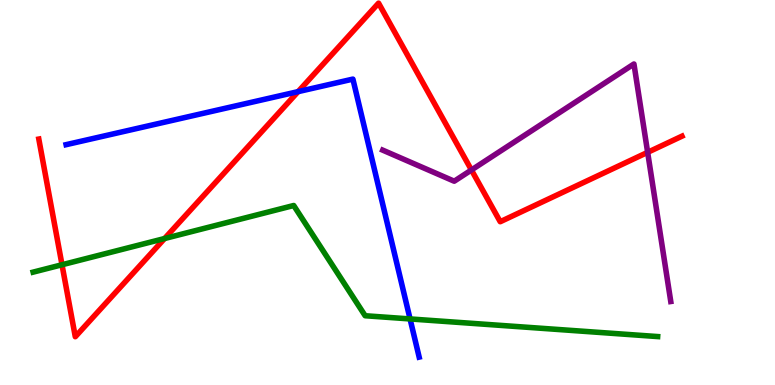[{'lines': ['blue', 'red'], 'intersections': [{'x': 3.85, 'y': 7.62}]}, {'lines': ['green', 'red'], 'intersections': [{'x': 0.8, 'y': 3.12}, {'x': 2.12, 'y': 3.8}]}, {'lines': ['purple', 'red'], 'intersections': [{'x': 6.08, 'y': 5.58}, {'x': 8.36, 'y': 6.04}]}, {'lines': ['blue', 'green'], 'intersections': [{'x': 5.29, 'y': 1.72}]}, {'lines': ['blue', 'purple'], 'intersections': []}, {'lines': ['green', 'purple'], 'intersections': []}]